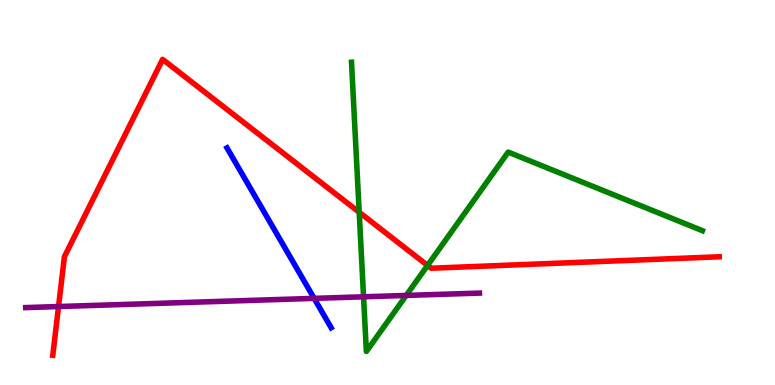[{'lines': ['blue', 'red'], 'intersections': []}, {'lines': ['green', 'red'], 'intersections': [{'x': 4.64, 'y': 4.49}, {'x': 5.52, 'y': 3.11}]}, {'lines': ['purple', 'red'], 'intersections': [{'x': 0.755, 'y': 2.04}]}, {'lines': ['blue', 'green'], 'intersections': []}, {'lines': ['blue', 'purple'], 'intersections': [{'x': 4.05, 'y': 2.25}]}, {'lines': ['green', 'purple'], 'intersections': [{'x': 4.69, 'y': 2.29}, {'x': 5.24, 'y': 2.33}]}]